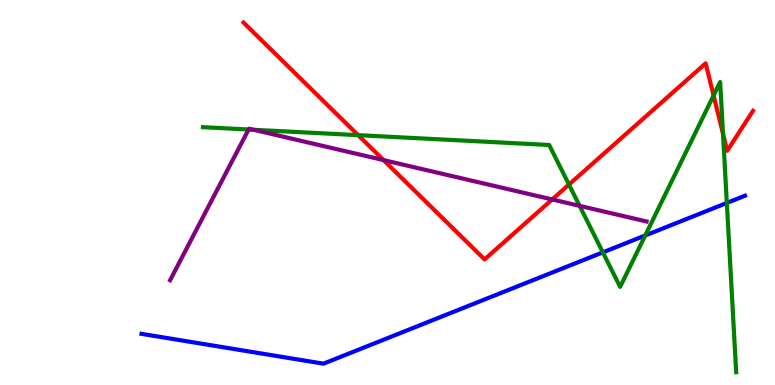[{'lines': ['blue', 'red'], 'intersections': []}, {'lines': ['green', 'red'], 'intersections': [{'x': 4.62, 'y': 6.49}, {'x': 7.34, 'y': 5.21}, {'x': 9.21, 'y': 7.52}, {'x': 9.33, 'y': 6.52}]}, {'lines': ['purple', 'red'], 'intersections': [{'x': 4.95, 'y': 5.84}, {'x': 7.12, 'y': 4.82}]}, {'lines': ['blue', 'green'], 'intersections': [{'x': 7.78, 'y': 3.45}, {'x': 8.33, 'y': 3.88}, {'x': 9.38, 'y': 4.73}]}, {'lines': ['blue', 'purple'], 'intersections': []}, {'lines': ['green', 'purple'], 'intersections': [{'x': 3.21, 'y': 6.64}, {'x': 3.27, 'y': 6.63}, {'x': 7.48, 'y': 4.65}]}]